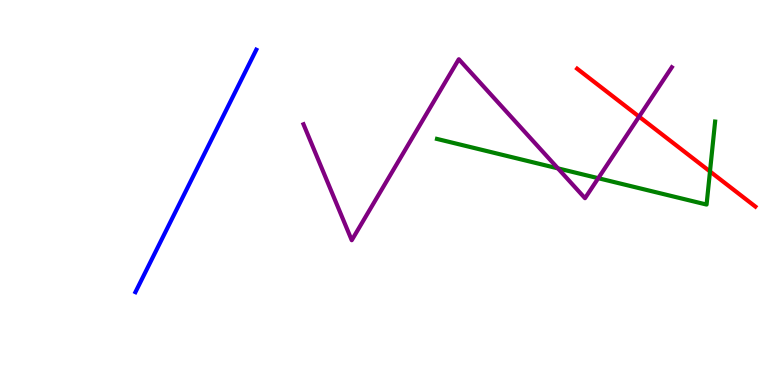[{'lines': ['blue', 'red'], 'intersections': []}, {'lines': ['green', 'red'], 'intersections': [{'x': 9.16, 'y': 5.55}]}, {'lines': ['purple', 'red'], 'intersections': [{'x': 8.25, 'y': 6.97}]}, {'lines': ['blue', 'green'], 'intersections': []}, {'lines': ['blue', 'purple'], 'intersections': []}, {'lines': ['green', 'purple'], 'intersections': [{'x': 7.2, 'y': 5.63}, {'x': 7.72, 'y': 5.37}]}]